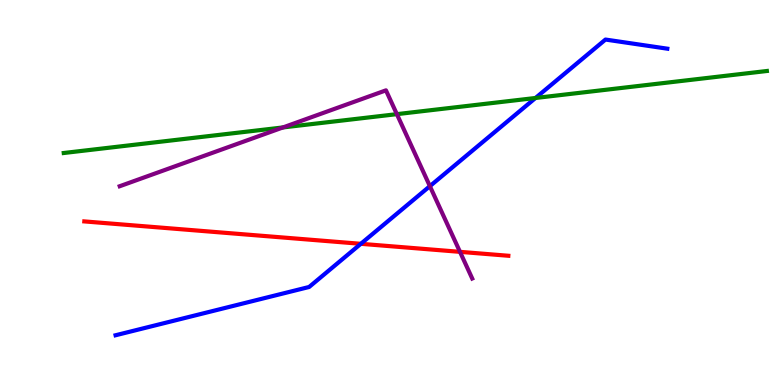[{'lines': ['blue', 'red'], 'intersections': [{'x': 4.66, 'y': 3.67}]}, {'lines': ['green', 'red'], 'intersections': []}, {'lines': ['purple', 'red'], 'intersections': [{'x': 5.94, 'y': 3.46}]}, {'lines': ['blue', 'green'], 'intersections': [{'x': 6.91, 'y': 7.46}]}, {'lines': ['blue', 'purple'], 'intersections': [{'x': 5.55, 'y': 5.16}]}, {'lines': ['green', 'purple'], 'intersections': [{'x': 3.65, 'y': 6.69}, {'x': 5.12, 'y': 7.04}]}]